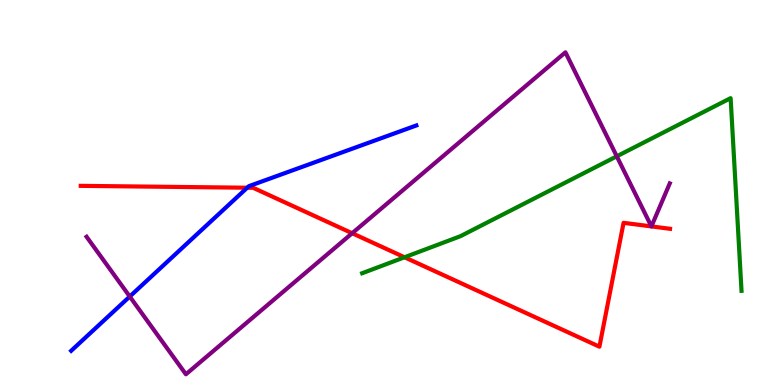[{'lines': ['blue', 'red'], 'intersections': [{'x': 3.19, 'y': 5.12}]}, {'lines': ['green', 'red'], 'intersections': [{'x': 5.22, 'y': 3.32}]}, {'lines': ['purple', 'red'], 'intersections': [{'x': 4.54, 'y': 3.94}, {'x': 8.41, 'y': 4.12}, {'x': 8.41, 'y': 4.12}]}, {'lines': ['blue', 'green'], 'intersections': []}, {'lines': ['blue', 'purple'], 'intersections': [{'x': 1.67, 'y': 2.3}]}, {'lines': ['green', 'purple'], 'intersections': [{'x': 7.96, 'y': 5.94}]}]